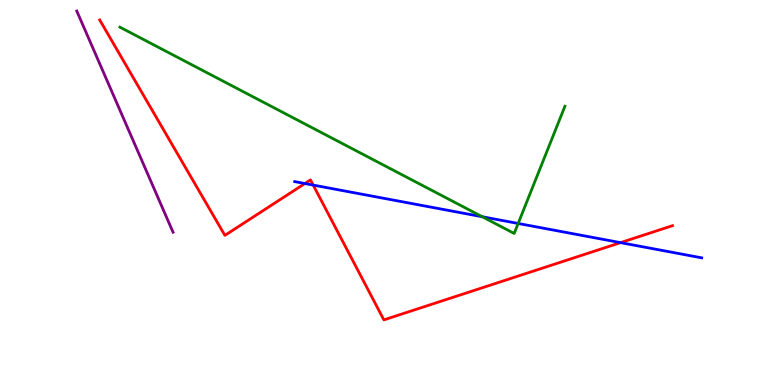[{'lines': ['blue', 'red'], 'intersections': [{'x': 3.93, 'y': 5.23}, {'x': 4.04, 'y': 5.19}, {'x': 8.01, 'y': 3.7}]}, {'lines': ['green', 'red'], 'intersections': []}, {'lines': ['purple', 'red'], 'intersections': []}, {'lines': ['blue', 'green'], 'intersections': [{'x': 6.22, 'y': 4.37}, {'x': 6.69, 'y': 4.2}]}, {'lines': ['blue', 'purple'], 'intersections': []}, {'lines': ['green', 'purple'], 'intersections': []}]